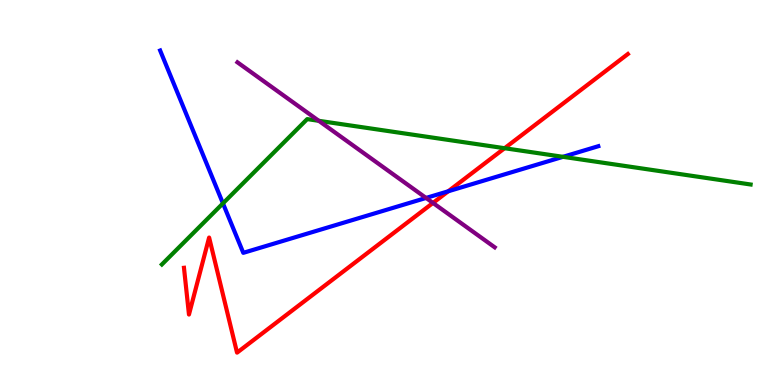[{'lines': ['blue', 'red'], 'intersections': [{'x': 5.78, 'y': 5.03}]}, {'lines': ['green', 'red'], 'intersections': [{'x': 6.51, 'y': 6.15}]}, {'lines': ['purple', 'red'], 'intersections': [{'x': 5.59, 'y': 4.73}]}, {'lines': ['blue', 'green'], 'intersections': [{'x': 2.88, 'y': 4.72}, {'x': 7.26, 'y': 5.93}]}, {'lines': ['blue', 'purple'], 'intersections': [{'x': 5.5, 'y': 4.86}]}, {'lines': ['green', 'purple'], 'intersections': [{'x': 4.11, 'y': 6.86}]}]